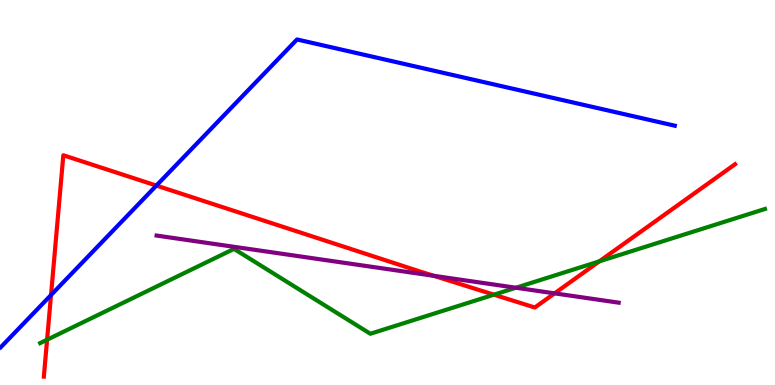[{'lines': ['blue', 'red'], 'intersections': [{'x': 0.658, 'y': 2.34}, {'x': 2.02, 'y': 5.18}]}, {'lines': ['green', 'red'], 'intersections': [{'x': 0.608, 'y': 1.18}, {'x': 6.37, 'y': 2.35}, {'x': 7.73, 'y': 3.21}]}, {'lines': ['purple', 'red'], 'intersections': [{'x': 5.6, 'y': 2.84}, {'x': 7.16, 'y': 2.38}]}, {'lines': ['blue', 'green'], 'intersections': []}, {'lines': ['blue', 'purple'], 'intersections': []}, {'lines': ['green', 'purple'], 'intersections': [{'x': 6.66, 'y': 2.53}]}]